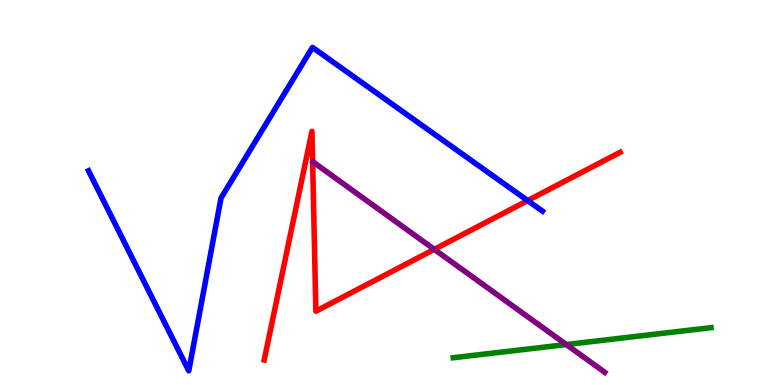[{'lines': ['blue', 'red'], 'intersections': [{'x': 6.81, 'y': 4.79}]}, {'lines': ['green', 'red'], 'intersections': []}, {'lines': ['purple', 'red'], 'intersections': [{'x': 5.6, 'y': 3.52}]}, {'lines': ['blue', 'green'], 'intersections': []}, {'lines': ['blue', 'purple'], 'intersections': []}, {'lines': ['green', 'purple'], 'intersections': [{'x': 7.31, 'y': 1.05}]}]